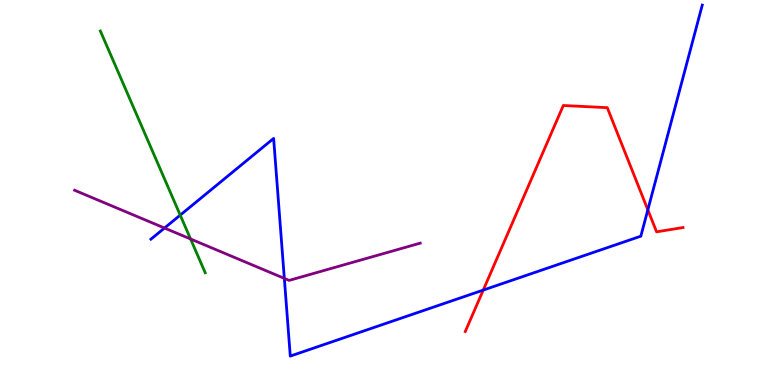[{'lines': ['blue', 'red'], 'intersections': [{'x': 6.24, 'y': 2.47}, {'x': 8.36, 'y': 4.55}]}, {'lines': ['green', 'red'], 'intersections': []}, {'lines': ['purple', 'red'], 'intersections': []}, {'lines': ['blue', 'green'], 'intersections': [{'x': 2.33, 'y': 4.41}]}, {'lines': ['blue', 'purple'], 'intersections': [{'x': 2.12, 'y': 4.08}, {'x': 3.67, 'y': 2.77}]}, {'lines': ['green', 'purple'], 'intersections': [{'x': 2.46, 'y': 3.79}]}]